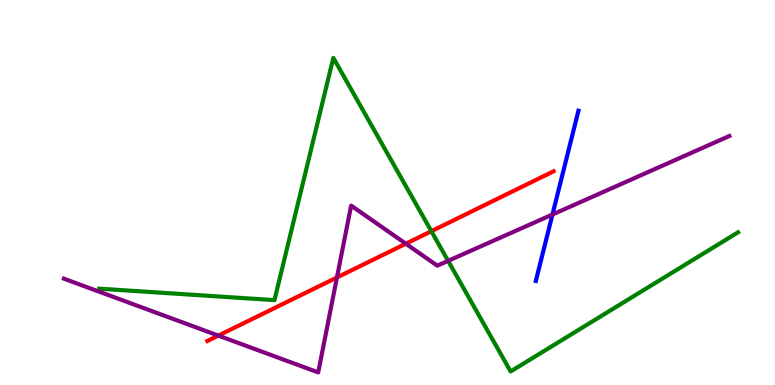[{'lines': ['blue', 'red'], 'intersections': []}, {'lines': ['green', 'red'], 'intersections': [{'x': 5.57, 'y': 3.99}]}, {'lines': ['purple', 'red'], 'intersections': [{'x': 2.82, 'y': 1.28}, {'x': 4.35, 'y': 2.79}, {'x': 5.24, 'y': 3.67}]}, {'lines': ['blue', 'green'], 'intersections': []}, {'lines': ['blue', 'purple'], 'intersections': [{'x': 7.13, 'y': 4.43}]}, {'lines': ['green', 'purple'], 'intersections': [{'x': 5.78, 'y': 3.22}]}]